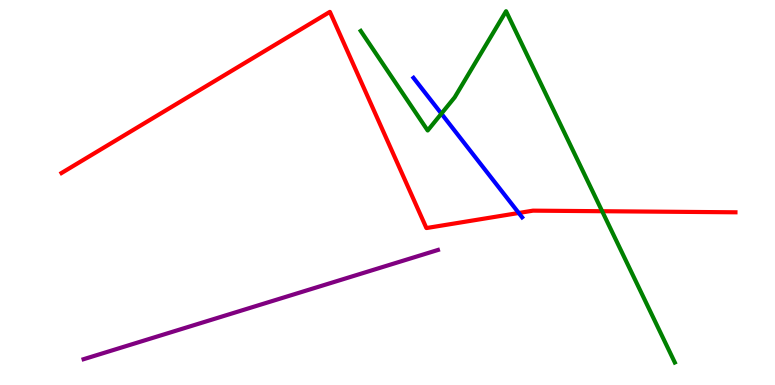[{'lines': ['blue', 'red'], 'intersections': [{'x': 6.69, 'y': 4.47}]}, {'lines': ['green', 'red'], 'intersections': [{'x': 7.77, 'y': 4.51}]}, {'lines': ['purple', 'red'], 'intersections': []}, {'lines': ['blue', 'green'], 'intersections': [{'x': 5.7, 'y': 7.05}]}, {'lines': ['blue', 'purple'], 'intersections': []}, {'lines': ['green', 'purple'], 'intersections': []}]